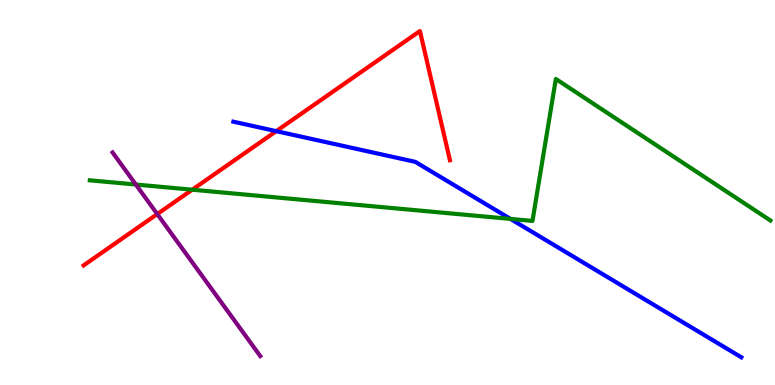[{'lines': ['blue', 'red'], 'intersections': [{'x': 3.56, 'y': 6.59}]}, {'lines': ['green', 'red'], 'intersections': [{'x': 2.48, 'y': 5.07}]}, {'lines': ['purple', 'red'], 'intersections': [{'x': 2.03, 'y': 4.44}]}, {'lines': ['blue', 'green'], 'intersections': [{'x': 6.59, 'y': 4.31}]}, {'lines': ['blue', 'purple'], 'intersections': []}, {'lines': ['green', 'purple'], 'intersections': [{'x': 1.75, 'y': 5.21}]}]